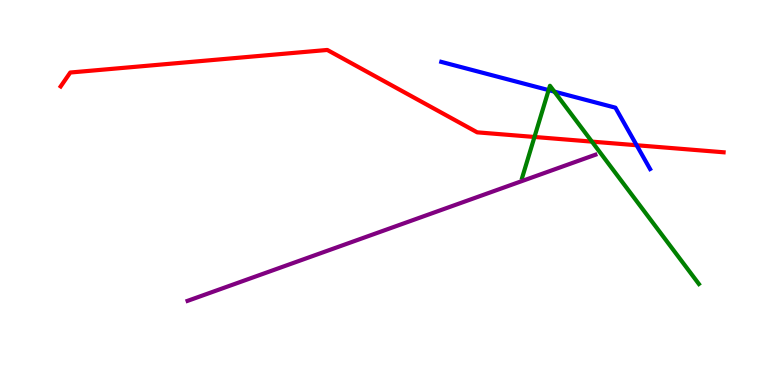[{'lines': ['blue', 'red'], 'intersections': [{'x': 8.21, 'y': 6.23}]}, {'lines': ['green', 'red'], 'intersections': [{'x': 6.9, 'y': 6.44}, {'x': 7.64, 'y': 6.32}]}, {'lines': ['purple', 'red'], 'intersections': []}, {'lines': ['blue', 'green'], 'intersections': [{'x': 7.08, 'y': 7.66}, {'x': 7.15, 'y': 7.62}]}, {'lines': ['blue', 'purple'], 'intersections': []}, {'lines': ['green', 'purple'], 'intersections': []}]